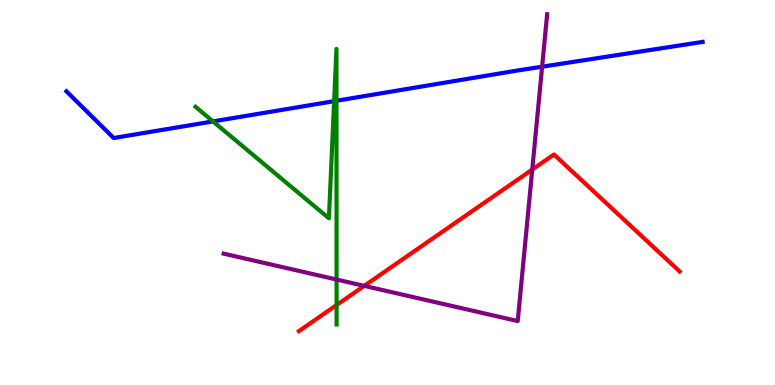[{'lines': ['blue', 'red'], 'intersections': []}, {'lines': ['green', 'red'], 'intersections': [{'x': 4.34, 'y': 2.08}]}, {'lines': ['purple', 'red'], 'intersections': [{'x': 4.7, 'y': 2.57}, {'x': 6.87, 'y': 5.6}]}, {'lines': ['blue', 'green'], 'intersections': [{'x': 2.75, 'y': 6.85}, {'x': 4.31, 'y': 7.37}, {'x': 4.34, 'y': 7.38}]}, {'lines': ['blue', 'purple'], 'intersections': [{'x': 7.0, 'y': 8.27}]}, {'lines': ['green', 'purple'], 'intersections': [{'x': 4.34, 'y': 2.74}]}]